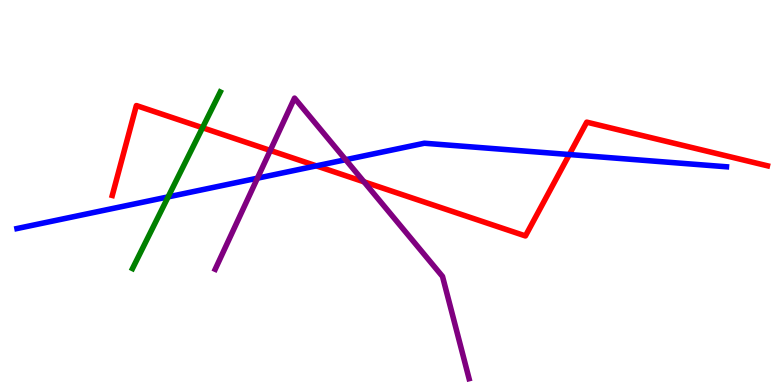[{'lines': ['blue', 'red'], 'intersections': [{'x': 4.08, 'y': 5.69}, {'x': 7.35, 'y': 5.99}]}, {'lines': ['green', 'red'], 'intersections': [{'x': 2.61, 'y': 6.68}]}, {'lines': ['purple', 'red'], 'intersections': [{'x': 3.49, 'y': 6.09}, {'x': 4.7, 'y': 5.28}]}, {'lines': ['blue', 'green'], 'intersections': [{'x': 2.17, 'y': 4.89}]}, {'lines': ['blue', 'purple'], 'intersections': [{'x': 3.32, 'y': 5.37}, {'x': 4.46, 'y': 5.85}]}, {'lines': ['green', 'purple'], 'intersections': []}]